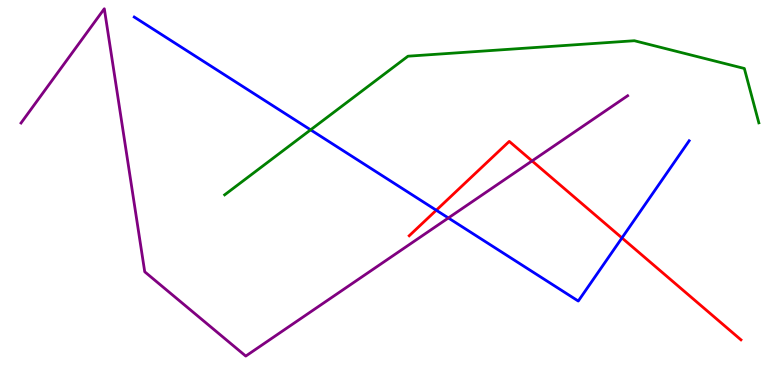[{'lines': ['blue', 'red'], 'intersections': [{'x': 5.63, 'y': 4.54}, {'x': 8.03, 'y': 3.82}]}, {'lines': ['green', 'red'], 'intersections': []}, {'lines': ['purple', 'red'], 'intersections': [{'x': 6.87, 'y': 5.82}]}, {'lines': ['blue', 'green'], 'intersections': [{'x': 4.01, 'y': 6.63}]}, {'lines': ['blue', 'purple'], 'intersections': [{'x': 5.79, 'y': 4.34}]}, {'lines': ['green', 'purple'], 'intersections': []}]